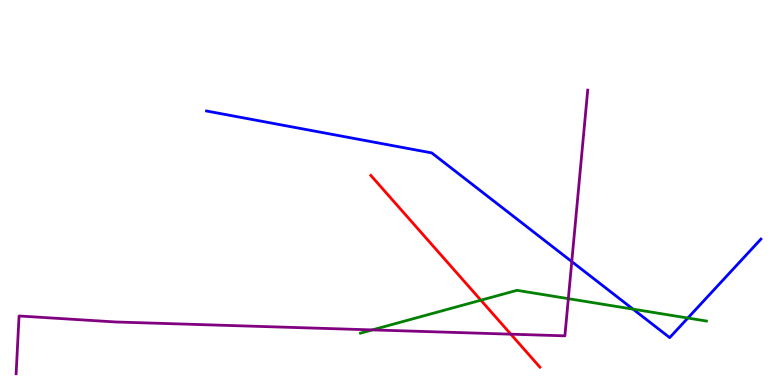[{'lines': ['blue', 'red'], 'intersections': []}, {'lines': ['green', 'red'], 'intersections': [{'x': 6.2, 'y': 2.2}]}, {'lines': ['purple', 'red'], 'intersections': [{'x': 6.59, 'y': 1.32}]}, {'lines': ['blue', 'green'], 'intersections': [{'x': 8.17, 'y': 1.97}, {'x': 8.88, 'y': 1.74}]}, {'lines': ['blue', 'purple'], 'intersections': [{'x': 7.38, 'y': 3.21}]}, {'lines': ['green', 'purple'], 'intersections': [{'x': 4.8, 'y': 1.43}, {'x': 7.33, 'y': 2.24}]}]